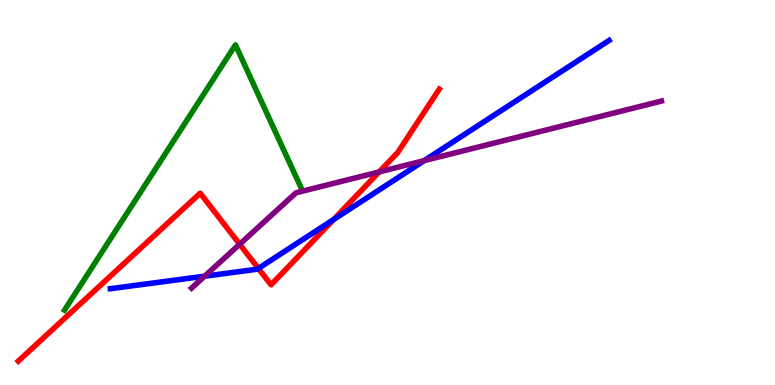[{'lines': ['blue', 'red'], 'intersections': [{'x': 3.33, 'y': 3.03}, {'x': 4.3, 'y': 4.3}]}, {'lines': ['green', 'red'], 'intersections': []}, {'lines': ['purple', 'red'], 'intersections': [{'x': 3.09, 'y': 3.66}, {'x': 4.89, 'y': 5.53}]}, {'lines': ['blue', 'green'], 'intersections': []}, {'lines': ['blue', 'purple'], 'intersections': [{'x': 2.64, 'y': 2.83}, {'x': 5.47, 'y': 5.83}]}, {'lines': ['green', 'purple'], 'intersections': []}]